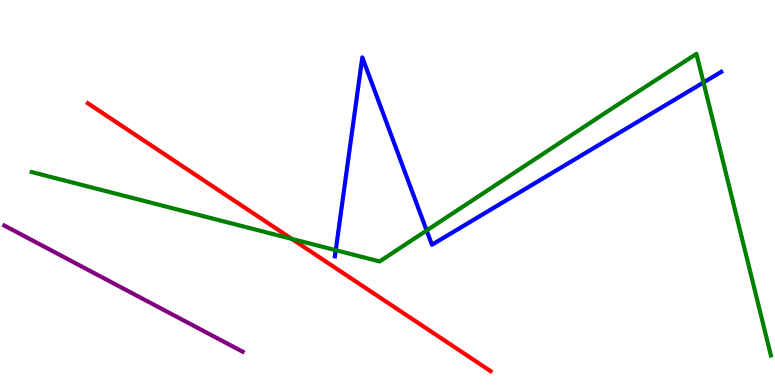[{'lines': ['blue', 'red'], 'intersections': []}, {'lines': ['green', 'red'], 'intersections': [{'x': 3.76, 'y': 3.8}]}, {'lines': ['purple', 'red'], 'intersections': []}, {'lines': ['blue', 'green'], 'intersections': [{'x': 4.33, 'y': 3.5}, {'x': 5.5, 'y': 4.01}, {'x': 9.08, 'y': 7.86}]}, {'lines': ['blue', 'purple'], 'intersections': []}, {'lines': ['green', 'purple'], 'intersections': []}]